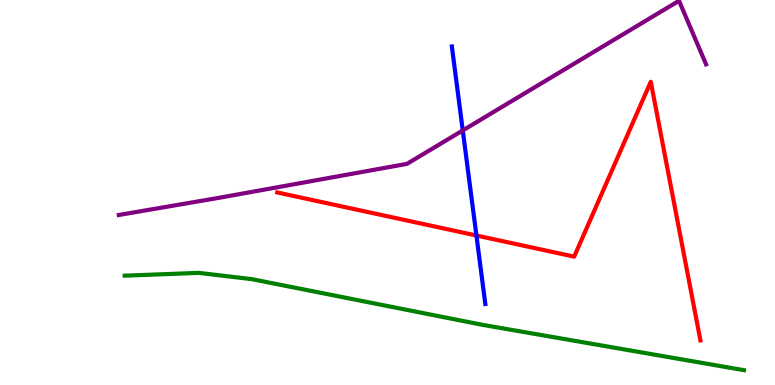[{'lines': ['blue', 'red'], 'intersections': [{'x': 6.15, 'y': 3.88}]}, {'lines': ['green', 'red'], 'intersections': []}, {'lines': ['purple', 'red'], 'intersections': []}, {'lines': ['blue', 'green'], 'intersections': []}, {'lines': ['blue', 'purple'], 'intersections': [{'x': 5.97, 'y': 6.61}]}, {'lines': ['green', 'purple'], 'intersections': []}]